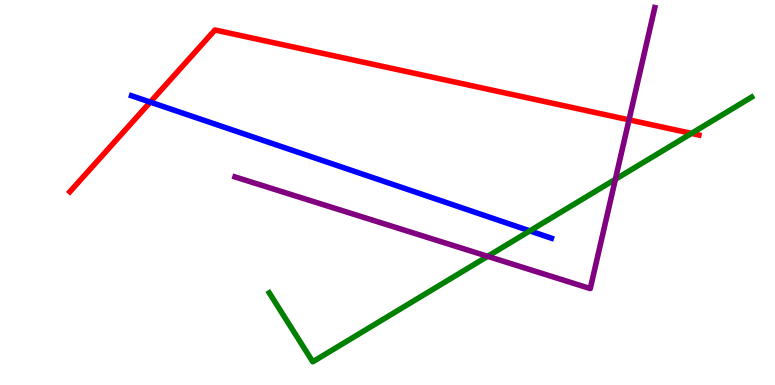[{'lines': ['blue', 'red'], 'intersections': [{'x': 1.94, 'y': 7.35}]}, {'lines': ['green', 'red'], 'intersections': [{'x': 8.92, 'y': 6.53}]}, {'lines': ['purple', 'red'], 'intersections': [{'x': 8.12, 'y': 6.89}]}, {'lines': ['blue', 'green'], 'intersections': [{'x': 6.84, 'y': 4.0}]}, {'lines': ['blue', 'purple'], 'intersections': []}, {'lines': ['green', 'purple'], 'intersections': [{'x': 6.29, 'y': 3.34}, {'x': 7.94, 'y': 5.34}]}]